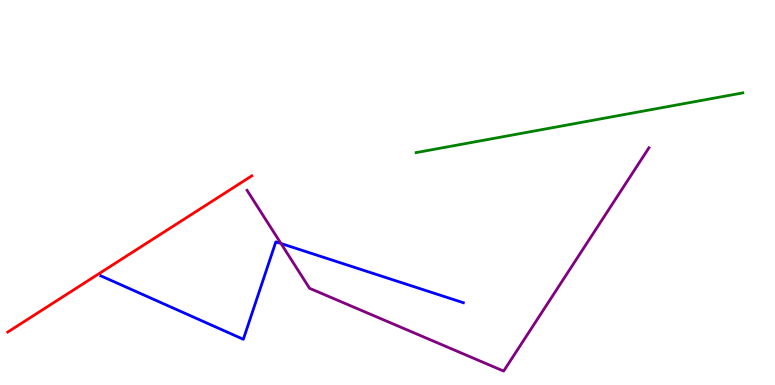[{'lines': ['blue', 'red'], 'intersections': []}, {'lines': ['green', 'red'], 'intersections': []}, {'lines': ['purple', 'red'], 'intersections': []}, {'lines': ['blue', 'green'], 'intersections': []}, {'lines': ['blue', 'purple'], 'intersections': [{'x': 3.63, 'y': 3.68}]}, {'lines': ['green', 'purple'], 'intersections': []}]